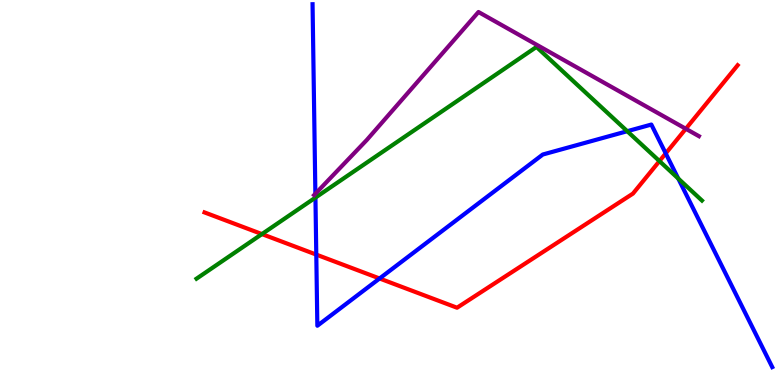[{'lines': ['blue', 'red'], 'intersections': [{'x': 4.08, 'y': 3.39}, {'x': 4.9, 'y': 2.77}, {'x': 8.59, 'y': 6.02}]}, {'lines': ['green', 'red'], 'intersections': [{'x': 3.38, 'y': 3.92}, {'x': 8.51, 'y': 5.82}]}, {'lines': ['purple', 'red'], 'intersections': [{'x': 8.85, 'y': 6.65}]}, {'lines': ['blue', 'green'], 'intersections': [{'x': 4.07, 'y': 4.87}, {'x': 8.09, 'y': 6.59}, {'x': 8.75, 'y': 5.36}]}, {'lines': ['blue', 'purple'], 'intersections': [{'x': 4.07, 'y': 4.97}]}, {'lines': ['green', 'purple'], 'intersections': []}]